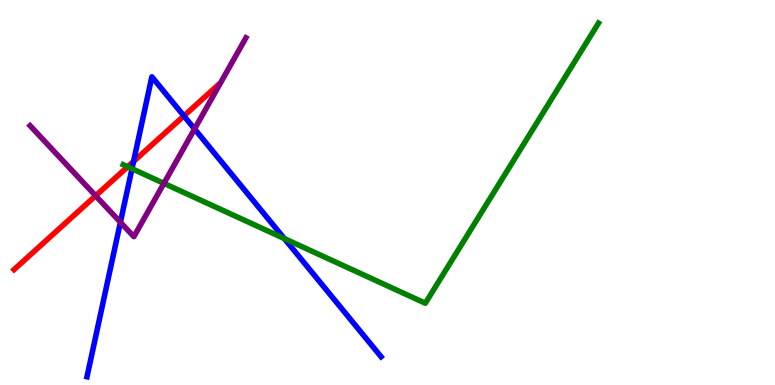[{'lines': ['blue', 'red'], 'intersections': [{'x': 1.72, 'y': 5.81}, {'x': 2.37, 'y': 6.99}]}, {'lines': ['green', 'red'], 'intersections': [{'x': 1.65, 'y': 5.67}]}, {'lines': ['purple', 'red'], 'intersections': [{'x': 1.23, 'y': 4.92}]}, {'lines': ['blue', 'green'], 'intersections': [{'x': 1.7, 'y': 5.62}, {'x': 3.67, 'y': 3.8}]}, {'lines': ['blue', 'purple'], 'intersections': [{'x': 1.55, 'y': 4.23}, {'x': 2.51, 'y': 6.65}]}, {'lines': ['green', 'purple'], 'intersections': [{'x': 2.11, 'y': 5.24}]}]